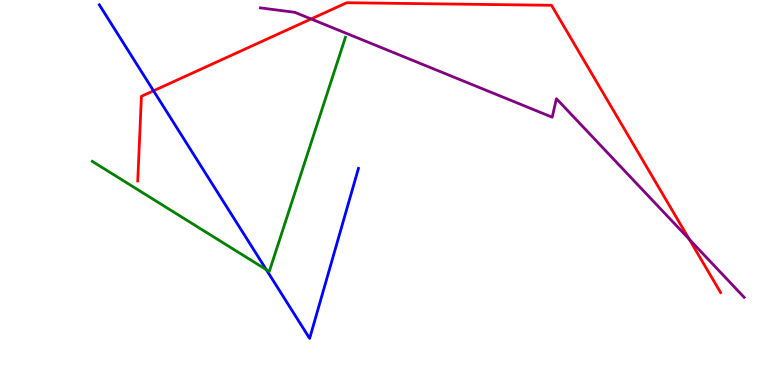[{'lines': ['blue', 'red'], 'intersections': [{'x': 1.98, 'y': 7.64}]}, {'lines': ['green', 'red'], 'intersections': []}, {'lines': ['purple', 'red'], 'intersections': [{'x': 4.01, 'y': 9.51}, {'x': 8.89, 'y': 3.79}]}, {'lines': ['blue', 'green'], 'intersections': [{'x': 3.44, 'y': 3.0}]}, {'lines': ['blue', 'purple'], 'intersections': []}, {'lines': ['green', 'purple'], 'intersections': []}]